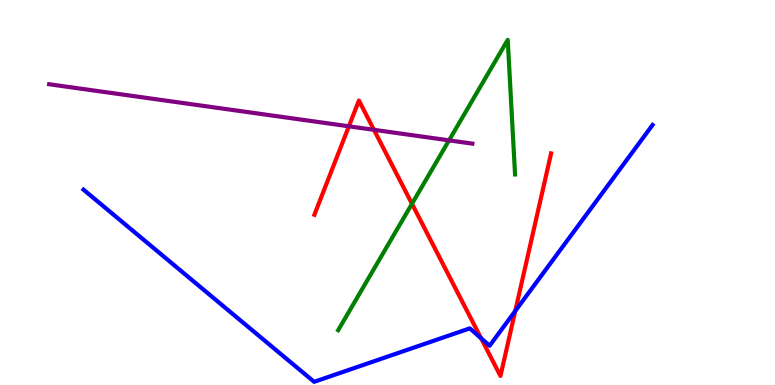[{'lines': ['blue', 'red'], 'intersections': [{'x': 6.21, 'y': 1.21}, {'x': 6.65, 'y': 1.92}]}, {'lines': ['green', 'red'], 'intersections': [{'x': 5.32, 'y': 4.71}]}, {'lines': ['purple', 'red'], 'intersections': [{'x': 4.5, 'y': 6.72}, {'x': 4.83, 'y': 6.63}]}, {'lines': ['blue', 'green'], 'intersections': []}, {'lines': ['blue', 'purple'], 'intersections': []}, {'lines': ['green', 'purple'], 'intersections': [{'x': 5.79, 'y': 6.35}]}]